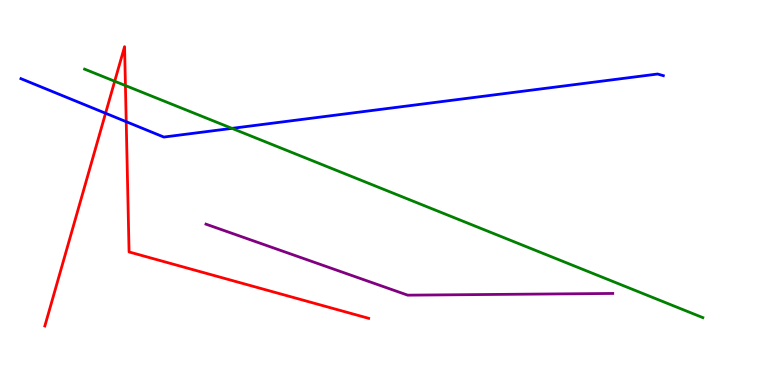[{'lines': ['blue', 'red'], 'intersections': [{'x': 1.36, 'y': 7.06}, {'x': 1.63, 'y': 6.84}]}, {'lines': ['green', 'red'], 'intersections': [{'x': 1.48, 'y': 7.89}, {'x': 1.62, 'y': 7.78}]}, {'lines': ['purple', 'red'], 'intersections': []}, {'lines': ['blue', 'green'], 'intersections': [{'x': 2.99, 'y': 6.67}]}, {'lines': ['blue', 'purple'], 'intersections': []}, {'lines': ['green', 'purple'], 'intersections': []}]